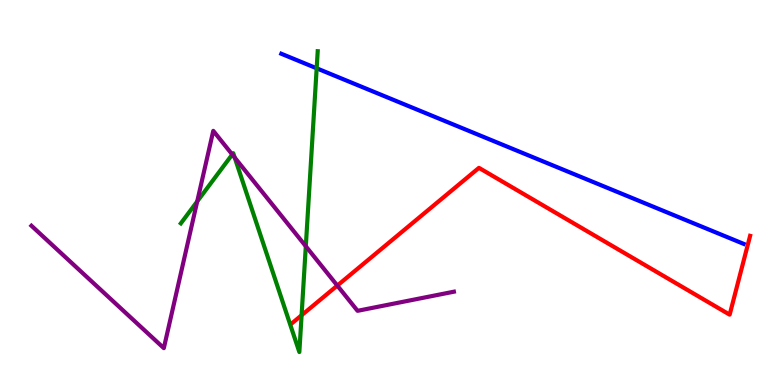[{'lines': ['blue', 'red'], 'intersections': []}, {'lines': ['green', 'red'], 'intersections': [{'x': 3.89, 'y': 1.81}]}, {'lines': ['purple', 'red'], 'intersections': [{'x': 4.35, 'y': 2.58}]}, {'lines': ['blue', 'green'], 'intersections': [{'x': 4.09, 'y': 8.23}]}, {'lines': ['blue', 'purple'], 'intersections': []}, {'lines': ['green', 'purple'], 'intersections': [{'x': 2.54, 'y': 4.77}, {'x': 3.0, 'y': 5.99}, {'x': 3.03, 'y': 5.91}, {'x': 3.95, 'y': 3.6}]}]